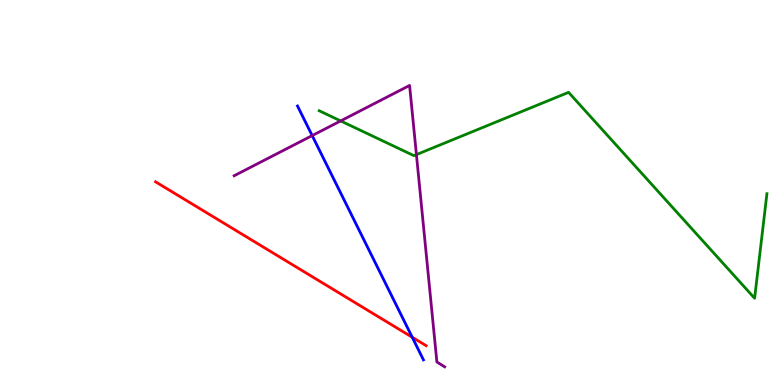[{'lines': ['blue', 'red'], 'intersections': [{'x': 5.32, 'y': 1.24}]}, {'lines': ['green', 'red'], 'intersections': []}, {'lines': ['purple', 'red'], 'intersections': []}, {'lines': ['blue', 'green'], 'intersections': []}, {'lines': ['blue', 'purple'], 'intersections': [{'x': 4.03, 'y': 6.48}]}, {'lines': ['green', 'purple'], 'intersections': [{'x': 4.4, 'y': 6.86}, {'x': 5.37, 'y': 5.98}]}]